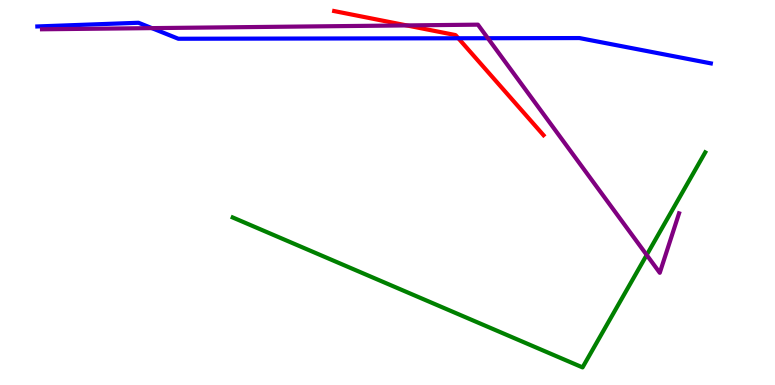[{'lines': ['blue', 'red'], 'intersections': [{'x': 5.91, 'y': 9.01}]}, {'lines': ['green', 'red'], 'intersections': []}, {'lines': ['purple', 'red'], 'intersections': [{'x': 5.25, 'y': 9.34}]}, {'lines': ['blue', 'green'], 'intersections': []}, {'lines': ['blue', 'purple'], 'intersections': [{'x': 1.96, 'y': 9.27}, {'x': 6.29, 'y': 9.01}]}, {'lines': ['green', 'purple'], 'intersections': [{'x': 8.34, 'y': 3.38}]}]